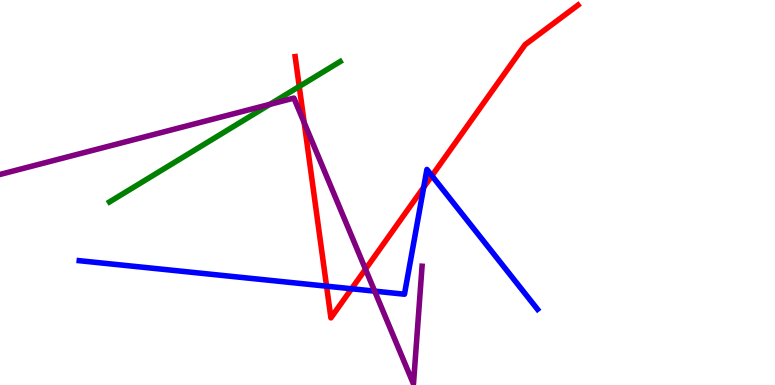[{'lines': ['blue', 'red'], 'intersections': [{'x': 4.21, 'y': 2.57}, {'x': 4.54, 'y': 2.5}, {'x': 5.47, 'y': 5.13}, {'x': 5.57, 'y': 5.43}]}, {'lines': ['green', 'red'], 'intersections': [{'x': 3.86, 'y': 7.75}]}, {'lines': ['purple', 'red'], 'intersections': [{'x': 3.93, 'y': 6.81}, {'x': 4.72, 'y': 3.01}]}, {'lines': ['blue', 'green'], 'intersections': []}, {'lines': ['blue', 'purple'], 'intersections': [{'x': 4.83, 'y': 2.44}]}, {'lines': ['green', 'purple'], 'intersections': [{'x': 3.48, 'y': 7.29}]}]